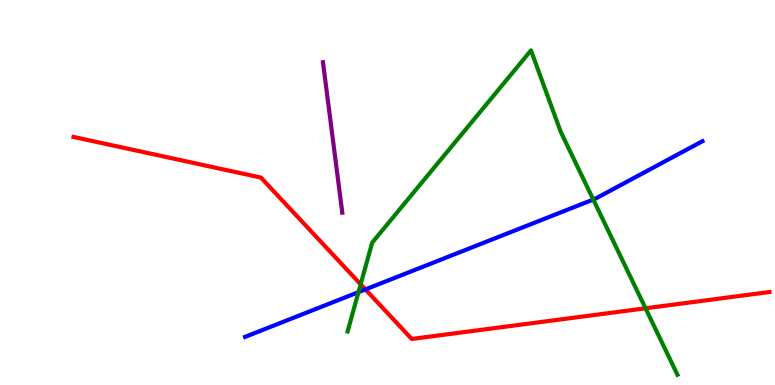[{'lines': ['blue', 'red'], 'intersections': [{'x': 4.72, 'y': 2.48}]}, {'lines': ['green', 'red'], 'intersections': [{'x': 4.65, 'y': 2.62}, {'x': 8.33, 'y': 1.99}]}, {'lines': ['purple', 'red'], 'intersections': []}, {'lines': ['blue', 'green'], 'intersections': [{'x': 4.63, 'y': 2.41}, {'x': 7.66, 'y': 4.82}]}, {'lines': ['blue', 'purple'], 'intersections': []}, {'lines': ['green', 'purple'], 'intersections': []}]